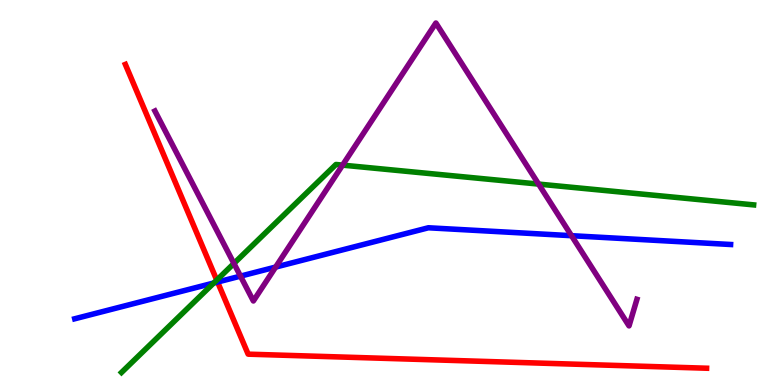[{'lines': ['blue', 'red'], 'intersections': [{'x': 2.81, 'y': 2.67}]}, {'lines': ['green', 'red'], 'intersections': [{'x': 2.8, 'y': 2.72}]}, {'lines': ['purple', 'red'], 'intersections': []}, {'lines': ['blue', 'green'], 'intersections': [{'x': 2.76, 'y': 2.65}]}, {'lines': ['blue', 'purple'], 'intersections': [{'x': 3.1, 'y': 2.83}, {'x': 3.56, 'y': 3.06}, {'x': 7.37, 'y': 3.88}]}, {'lines': ['green', 'purple'], 'intersections': [{'x': 3.02, 'y': 3.16}, {'x': 4.42, 'y': 5.71}, {'x': 6.95, 'y': 5.22}]}]